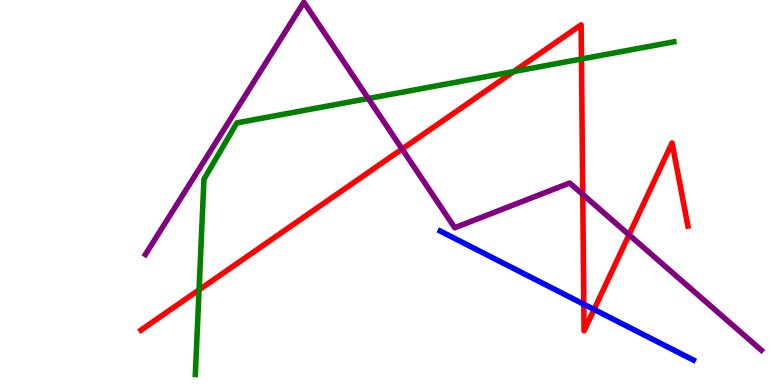[{'lines': ['blue', 'red'], 'intersections': [{'x': 7.53, 'y': 2.1}, {'x': 7.67, 'y': 1.96}]}, {'lines': ['green', 'red'], 'intersections': [{'x': 2.57, 'y': 2.47}, {'x': 6.63, 'y': 8.14}, {'x': 7.5, 'y': 8.47}]}, {'lines': ['purple', 'red'], 'intersections': [{'x': 5.19, 'y': 6.13}, {'x': 7.52, 'y': 4.95}, {'x': 8.12, 'y': 3.9}]}, {'lines': ['blue', 'green'], 'intersections': []}, {'lines': ['blue', 'purple'], 'intersections': []}, {'lines': ['green', 'purple'], 'intersections': [{'x': 4.75, 'y': 7.44}]}]